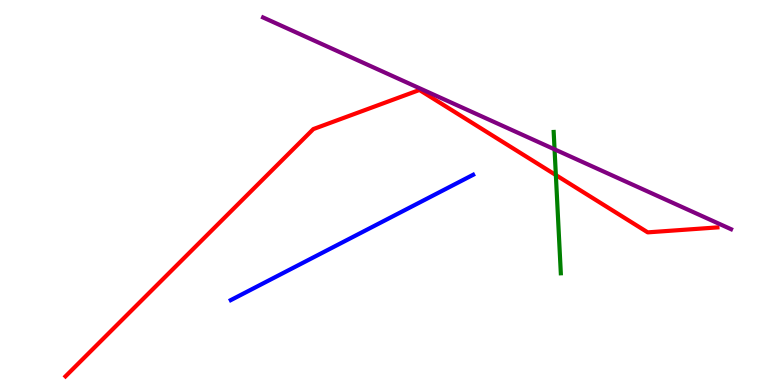[{'lines': ['blue', 'red'], 'intersections': []}, {'lines': ['green', 'red'], 'intersections': [{'x': 7.17, 'y': 5.45}]}, {'lines': ['purple', 'red'], 'intersections': []}, {'lines': ['blue', 'green'], 'intersections': []}, {'lines': ['blue', 'purple'], 'intersections': []}, {'lines': ['green', 'purple'], 'intersections': [{'x': 7.16, 'y': 6.12}]}]